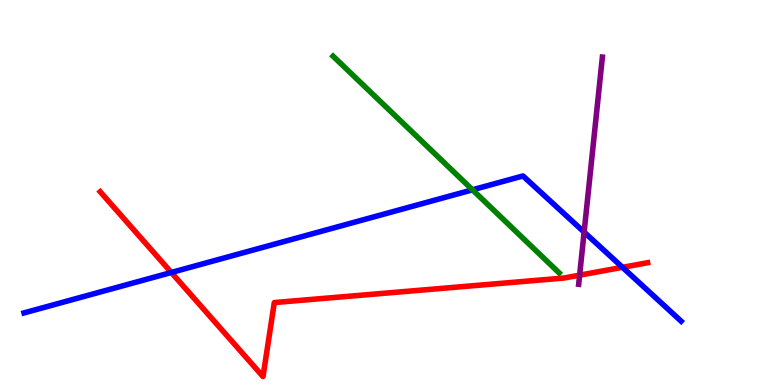[{'lines': ['blue', 'red'], 'intersections': [{'x': 2.21, 'y': 2.92}, {'x': 8.03, 'y': 3.06}]}, {'lines': ['green', 'red'], 'intersections': []}, {'lines': ['purple', 'red'], 'intersections': [{'x': 7.48, 'y': 2.85}]}, {'lines': ['blue', 'green'], 'intersections': [{'x': 6.1, 'y': 5.07}]}, {'lines': ['blue', 'purple'], 'intersections': [{'x': 7.54, 'y': 3.97}]}, {'lines': ['green', 'purple'], 'intersections': []}]